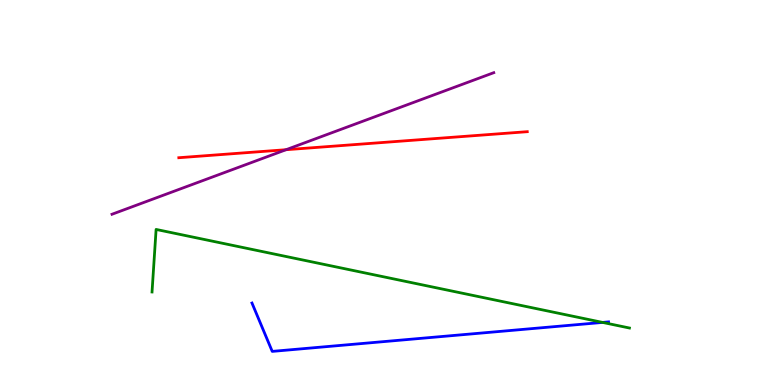[{'lines': ['blue', 'red'], 'intersections': []}, {'lines': ['green', 'red'], 'intersections': []}, {'lines': ['purple', 'red'], 'intersections': [{'x': 3.69, 'y': 6.11}]}, {'lines': ['blue', 'green'], 'intersections': [{'x': 7.78, 'y': 1.63}]}, {'lines': ['blue', 'purple'], 'intersections': []}, {'lines': ['green', 'purple'], 'intersections': []}]